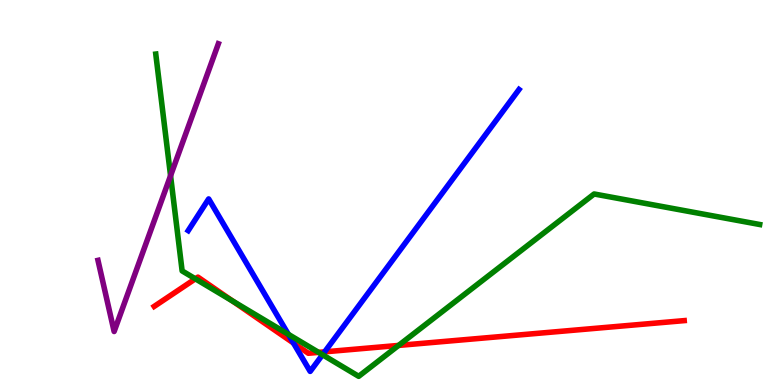[{'lines': ['blue', 'red'], 'intersections': [{'x': 3.79, 'y': 1.09}, {'x': 4.19, 'y': 0.861}]}, {'lines': ['green', 'red'], 'intersections': [{'x': 2.52, 'y': 2.76}, {'x': 3.0, 'y': 2.18}, {'x': 4.11, 'y': 0.848}, {'x': 5.14, 'y': 1.03}]}, {'lines': ['purple', 'red'], 'intersections': []}, {'lines': ['blue', 'green'], 'intersections': [{'x': 3.72, 'y': 1.32}, {'x': 4.16, 'y': 0.786}]}, {'lines': ['blue', 'purple'], 'intersections': []}, {'lines': ['green', 'purple'], 'intersections': [{'x': 2.2, 'y': 5.44}]}]